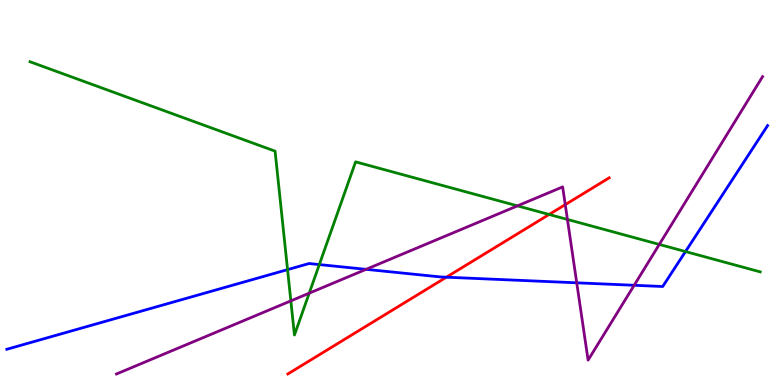[{'lines': ['blue', 'red'], 'intersections': [{'x': 5.76, 'y': 2.8}]}, {'lines': ['green', 'red'], 'intersections': [{'x': 7.09, 'y': 4.43}]}, {'lines': ['purple', 'red'], 'intersections': [{'x': 7.29, 'y': 4.68}]}, {'lines': ['blue', 'green'], 'intersections': [{'x': 3.71, 'y': 3.0}, {'x': 4.12, 'y': 3.13}, {'x': 8.85, 'y': 3.47}]}, {'lines': ['blue', 'purple'], 'intersections': [{'x': 4.72, 'y': 3.0}, {'x': 7.44, 'y': 2.65}, {'x': 8.18, 'y': 2.59}]}, {'lines': ['green', 'purple'], 'intersections': [{'x': 3.75, 'y': 2.19}, {'x': 3.99, 'y': 2.39}, {'x': 6.68, 'y': 4.65}, {'x': 7.32, 'y': 4.3}, {'x': 8.51, 'y': 3.65}]}]